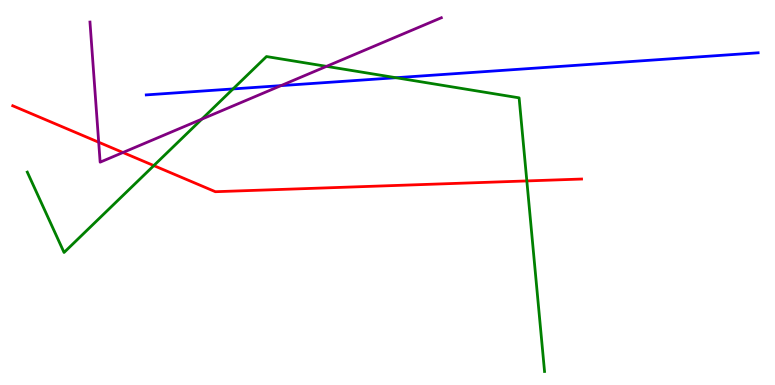[{'lines': ['blue', 'red'], 'intersections': []}, {'lines': ['green', 'red'], 'intersections': [{'x': 1.98, 'y': 5.7}, {'x': 6.8, 'y': 5.3}]}, {'lines': ['purple', 'red'], 'intersections': [{'x': 1.27, 'y': 6.31}, {'x': 1.59, 'y': 6.04}]}, {'lines': ['blue', 'green'], 'intersections': [{'x': 3.01, 'y': 7.69}, {'x': 5.11, 'y': 7.98}]}, {'lines': ['blue', 'purple'], 'intersections': [{'x': 3.63, 'y': 7.78}]}, {'lines': ['green', 'purple'], 'intersections': [{'x': 2.6, 'y': 6.91}, {'x': 4.21, 'y': 8.28}]}]